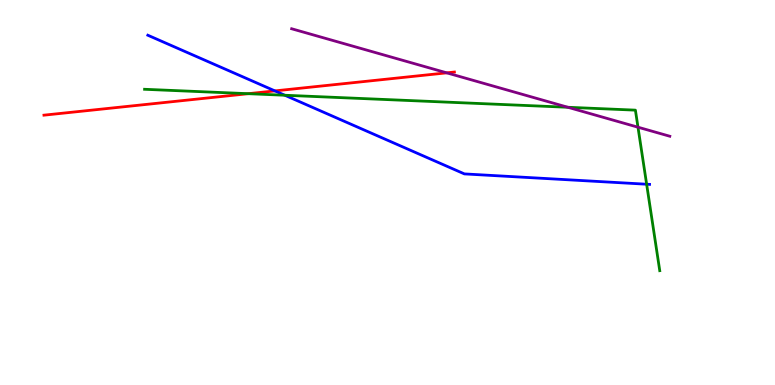[{'lines': ['blue', 'red'], 'intersections': [{'x': 3.55, 'y': 7.64}]}, {'lines': ['green', 'red'], 'intersections': [{'x': 3.2, 'y': 7.57}]}, {'lines': ['purple', 'red'], 'intersections': [{'x': 5.76, 'y': 8.11}]}, {'lines': ['blue', 'green'], 'intersections': [{'x': 3.68, 'y': 7.53}, {'x': 8.34, 'y': 5.21}]}, {'lines': ['blue', 'purple'], 'intersections': []}, {'lines': ['green', 'purple'], 'intersections': [{'x': 7.33, 'y': 7.21}, {'x': 8.23, 'y': 6.7}]}]